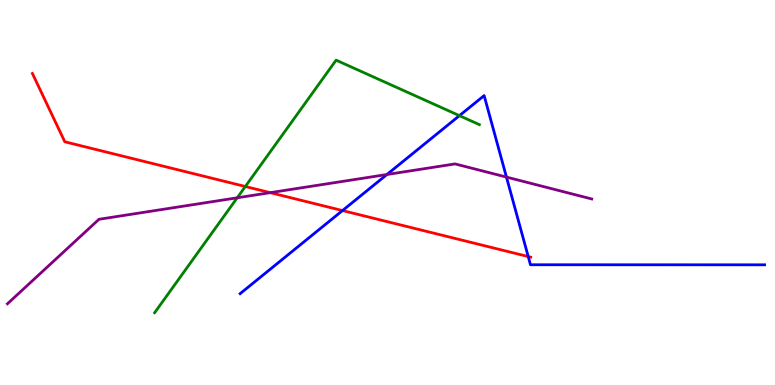[{'lines': ['blue', 'red'], 'intersections': [{'x': 4.42, 'y': 4.53}, {'x': 6.82, 'y': 3.34}]}, {'lines': ['green', 'red'], 'intersections': [{'x': 3.17, 'y': 5.16}]}, {'lines': ['purple', 'red'], 'intersections': [{'x': 3.49, 'y': 5.0}]}, {'lines': ['blue', 'green'], 'intersections': [{'x': 5.93, 'y': 7.0}]}, {'lines': ['blue', 'purple'], 'intersections': [{'x': 4.99, 'y': 5.47}, {'x': 6.53, 'y': 5.4}]}, {'lines': ['green', 'purple'], 'intersections': [{'x': 3.06, 'y': 4.86}]}]